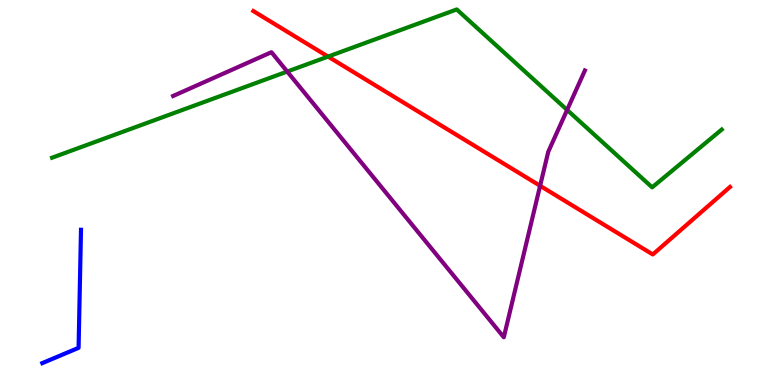[{'lines': ['blue', 'red'], 'intersections': []}, {'lines': ['green', 'red'], 'intersections': [{'x': 4.23, 'y': 8.53}]}, {'lines': ['purple', 'red'], 'intersections': [{'x': 6.97, 'y': 5.17}]}, {'lines': ['blue', 'green'], 'intersections': []}, {'lines': ['blue', 'purple'], 'intersections': []}, {'lines': ['green', 'purple'], 'intersections': [{'x': 3.71, 'y': 8.14}, {'x': 7.32, 'y': 7.14}]}]